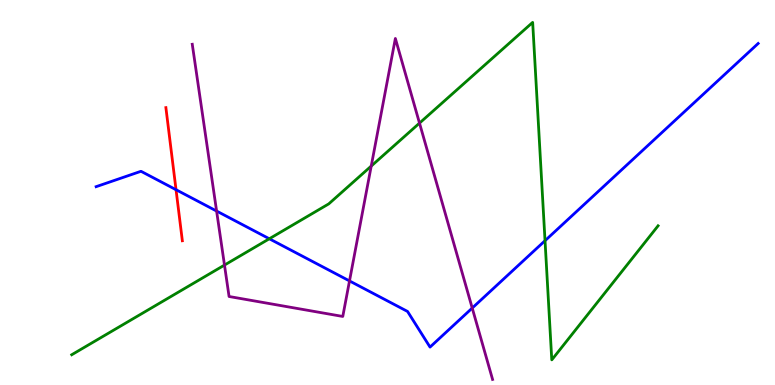[{'lines': ['blue', 'red'], 'intersections': [{'x': 2.27, 'y': 5.07}]}, {'lines': ['green', 'red'], 'intersections': []}, {'lines': ['purple', 'red'], 'intersections': []}, {'lines': ['blue', 'green'], 'intersections': [{'x': 3.48, 'y': 3.8}, {'x': 7.03, 'y': 3.75}]}, {'lines': ['blue', 'purple'], 'intersections': [{'x': 2.79, 'y': 4.52}, {'x': 4.51, 'y': 2.7}, {'x': 6.09, 'y': 2.0}]}, {'lines': ['green', 'purple'], 'intersections': [{'x': 2.9, 'y': 3.11}, {'x': 4.79, 'y': 5.69}, {'x': 5.41, 'y': 6.8}]}]